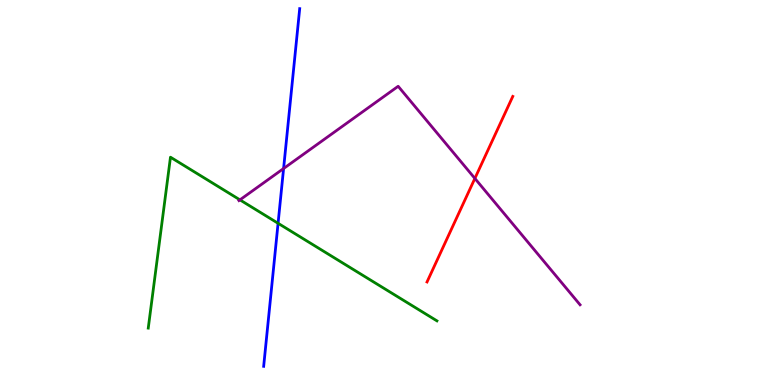[{'lines': ['blue', 'red'], 'intersections': []}, {'lines': ['green', 'red'], 'intersections': []}, {'lines': ['purple', 'red'], 'intersections': [{'x': 6.13, 'y': 5.37}]}, {'lines': ['blue', 'green'], 'intersections': [{'x': 3.59, 'y': 4.2}]}, {'lines': ['blue', 'purple'], 'intersections': [{'x': 3.66, 'y': 5.62}]}, {'lines': ['green', 'purple'], 'intersections': [{'x': 3.1, 'y': 4.81}]}]